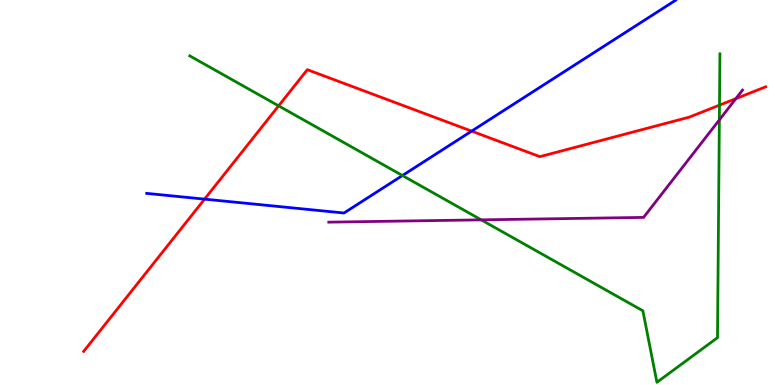[{'lines': ['blue', 'red'], 'intersections': [{'x': 2.64, 'y': 4.83}, {'x': 6.09, 'y': 6.59}]}, {'lines': ['green', 'red'], 'intersections': [{'x': 3.6, 'y': 7.25}, {'x': 9.28, 'y': 7.27}]}, {'lines': ['purple', 'red'], 'intersections': [{'x': 9.5, 'y': 7.44}]}, {'lines': ['blue', 'green'], 'intersections': [{'x': 5.19, 'y': 5.44}]}, {'lines': ['blue', 'purple'], 'intersections': []}, {'lines': ['green', 'purple'], 'intersections': [{'x': 6.21, 'y': 4.29}, {'x': 9.28, 'y': 6.89}]}]